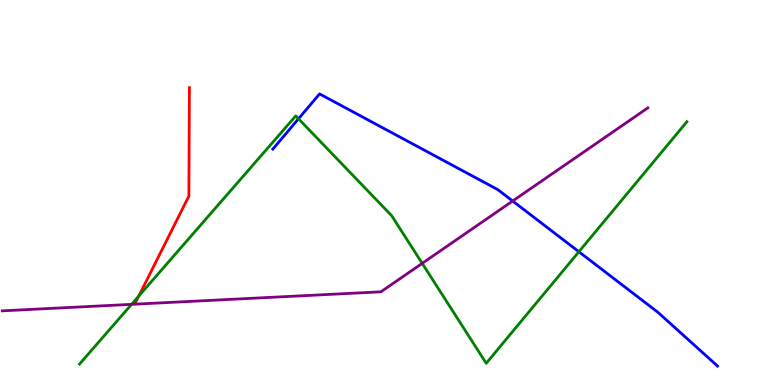[{'lines': ['blue', 'red'], 'intersections': []}, {'lines': ['green', 'red'], 'intersections': [{'x': 1.79, 'y': 2.31}]}, {'lines': ['purple', 'red'], 'intersections': []}, {'lines': ['blue', 'green'], 'intersections': [{'x': 3.85, 'y': 6.91}, {'x': 7.47, 'y': 3.46}]}, {'lines': ['blue', 'purple'], 'intersections': [{'x': 6.62, 'y': 4.78}]}, {'lines': ['green', 'purple'], 'intersections': [{'x': 1.7, 'y': 2.09}, {'x': 5.45, 'y': 3.16}]}]